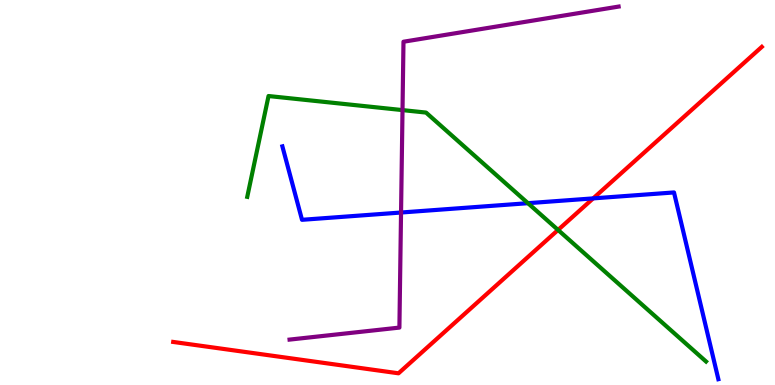[{'lines': ['blue', 'red'], 'intersections': [{'x': 7.65, 'y': 4.85}]}, {'lines': ['green', 'red'], 'intersections': [{'x': 7.2, 'y': 4.03}]}, {'lines': ['purple', 'red'], 'intersections': []}, {'lines': ['blue', 'green'], 'intersections': [{'x': 6.81, 'y': 4.72}]}, {'lines': ['blue', 'purple'], 'intersections': [{'x': 5.17, 'y': 4.48}]}, {'lines': ['green', 'purple'], 'intersections': [{'x': 5.19, 'y': 7.14}]}]